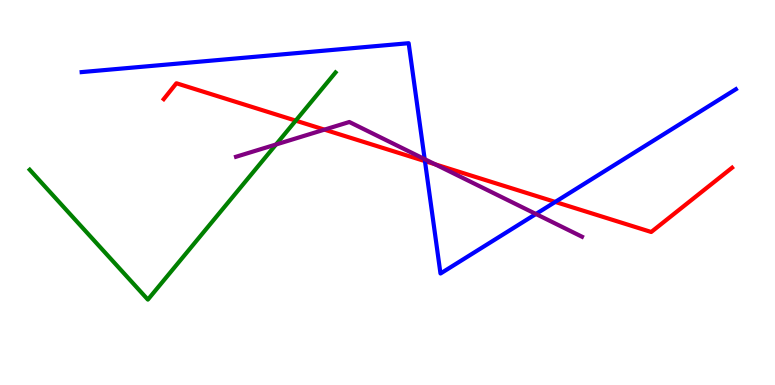[{'lines': ['blue', 'red'], 'intersections': [{'x': 5.48, 'y': 5.82}, {'x': 7.16, 'y': 4.76}]}, {'lines': ['green', 'red'], 'intersections': [{'x': 3.82, 'y': 6.87}]}, {'lines': ['purple', 'red'], 'intersections': [{'x': 4.19, 'y': 6.63}, {'x': 5.61, 'y': 5.73}]}, {'lines': ['blue', 'green'], 'intersections': []}, {'lines': ['blue', 'purple'], 'intersections': [{'x': 5.48, 'y': 5.87}, {'x': 6.92, 'y': 4.44}]}, {'lines': ['green', 'purple'], 'intersections': [{'x': 3.56, 'y': 6.25}]}]